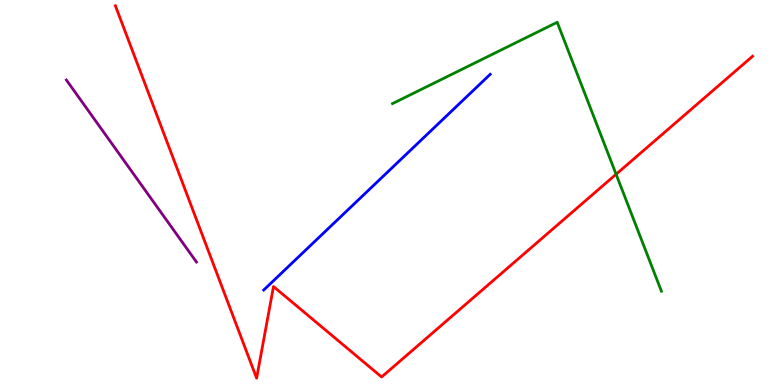[{'lines': ['blue', 'red'], 'intersections': []}, {'lines': ['green', 'red'], 'intersections': [{'x': 7.95, 'y': 5.47}]}, {'lines': ['purple', 'red'], 'intersections': []}, {'lines': ['blue', 'green'], 'intersections': []}, {'lines': ['blue', 'purple'], 'intersections': []}, {'lines': ['green', 'purple'], 'intersections': []}]